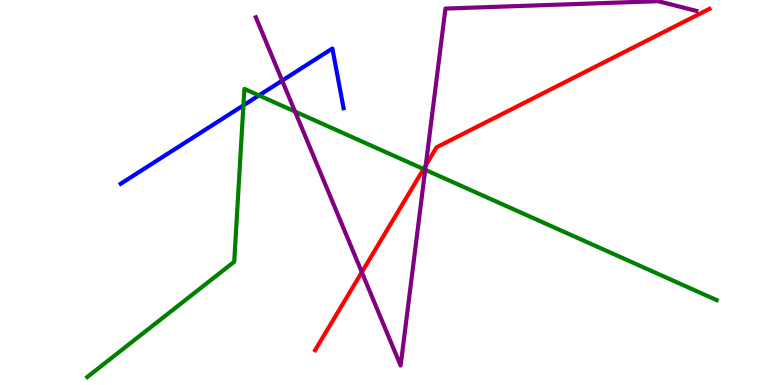[{'lines': ['blue', 'red'], 'intersections': []}, {'lines': ['green', 'red'], 'intersections': [{'x': 5.47, 'y': 5.61}]}, {'lines': ['purple', 'red'], 'intersections': [{'x': 4.67, 'y': 2.93}, {'x': 5.49, 'y': 5.7}]}, {'lines': ['blue', 'green'], 'intersections': [{'x': 3.14, 'y': 7.26}, {'x': 3.34, 'y': 7.52}]}, {'lines': ['blue', 'purple'], 'intersections': [{'x': 3.64, 'y': 7.91}]}, {'lines': ['green', 'purple'], 'intersections': [{'x': 3.81, 'y': 7.1}, {'x': 5.49, 'y': 5.59}]}]